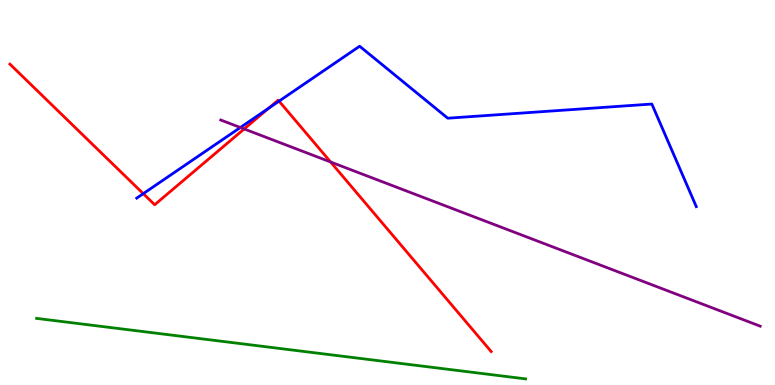[{'lines': ['blue', 'red'], 'intersections': [{'x': 1.85, 'y': 4.97}, {'x': 3.47, 'y': 7.19}, {'x': 3.6, 'y': 7.37}]}, {'lines': ['green', 'red'], 'intersections': []}, {'lines': ['purple', 'red'], 'intersections': [{'x': 3.15, 'y': 6.65}, {'x': 4.27, 'y': 5.79}]}, {'lines': ['blue', 'green'], 'intersections': []}, {'lines': ['blue', 'purple'], 'intersections': [{'x': 3.1, 'y': 6.69}]}, {'lines': ['green', 'purple'], 'intersections': []}]